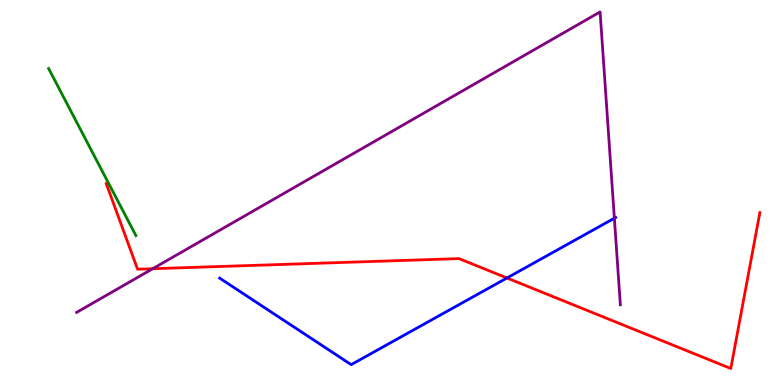[{'lines': ['blue', 'red'], 'intersections': [{'x': 6.54, 'y': 2.78}]}, {'lines': ['green', 'red'], 'intersections': []}, {'lines': ['purple', 'red'], 'intersections': [{'x': 1.97, 'y': 3.02}]}, {'lines': ['blue', 'green'], 'intersections': []}, {'lines': ['blue', 'purple'], 'intersections': [{'x': 7.93, 'y': 4.33}]}, {'lines': ['green', 'purple'], 'intersections': []}]